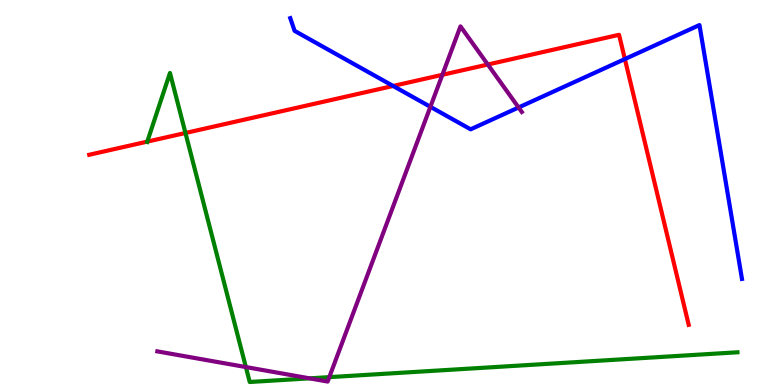[{'lines': ['blue', 'red'], 'intersections': [{'x': 5.07, 'y': 7.77}, {'x': 8.06, 'y': 8.47}]}, {'lines': ['green', 'red'], 'intersections': [{'x': 1.9, 'y': 6.32}, {'x': 2.39, 'y': 6.55}]}, {'lines': ['purple', 'red'], 'intersections': [{'x': 5.71, 'y': 8.06}, {'x': 6.29, 'y': 8.32}]}, {'lines': ['blue', 'green'], 'intersections': []}, {'lines': ['blue', 'purple'], 'intersections': [{'x': 5.55, 'y': 7.23}, {'x': 6.69, 'y': 7.21}]}, {'lines': ['green', 'purple'], 'intersections': [{'x': 3.17, 'y': 0.466}, {'x': 3.99, 'y': 0.173}, {'x': 4.25, 'y': 0.204}]}]